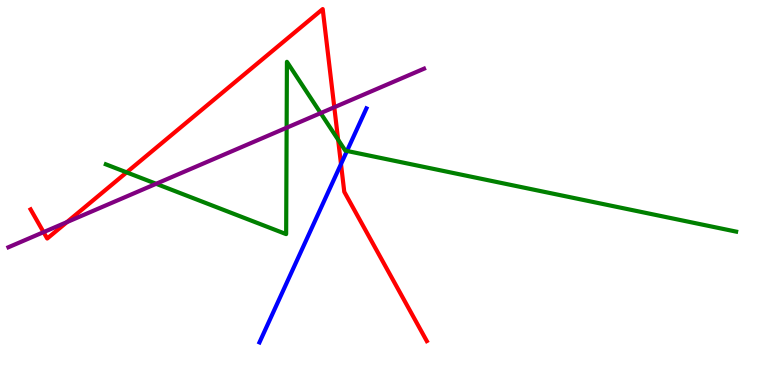[{'lines': ['blue', 'red'], 'intersections': [{'x': 4.4, 'y': 5.74}]}, {'lines': ['green', 'red'], 'intersections': [{'x': 1.63, 'y': 5.52}, {'x': 4.36, 'y': 6.37}]}, {'lines': ['purple', 'red'], 'intersections': [{'x': 0.562, 'y': 3.97}, {'x': 0.863, 'y': 4.23}, {'x': 4.31, 'y': 7.21}]}, {'lines': ['blue', 'green'], 'intersections': [{'x': 4.48, 'y': 6.08}]}, {'lines': ['blue', 'purple'], 'intersections': []}, {'lines': ['green', 'purple'], 'intersections': [{'x': 2.01, 'y': 5.23}, {'x': 3.7, 'y': 6.68}, {'x': 4.14, 'y': 7.06}]}]